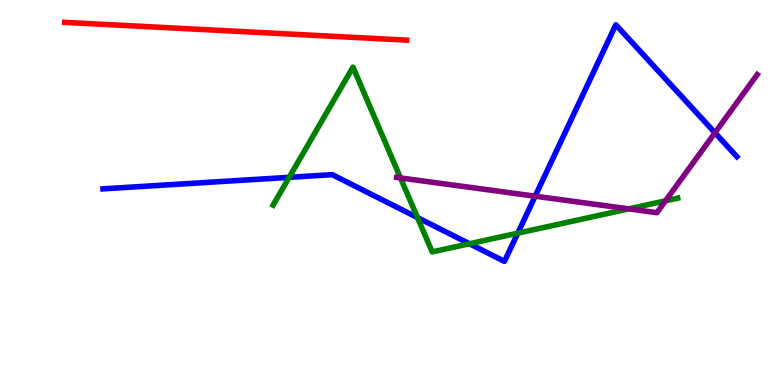[{'lines': ['blue', 'red'], 'intersections': []}, {'lines': ['green', 'red'], 'intersections': []}, {'lines': ['purple', 'red'], 'intersections': []}, {'lines': ['blue', 'green'], 'intersections': [{'x': 3.73, 'y': 5.39}, {'x': 5.39, 'y': 4.35}, {'x': 6.06, 'y': 3.67}, {'x': 6.68, 'y': 3.94}]}, {'lines': ['blue', 'purple'], 'intersections': [{'x': 6.91, 'y': 4.9}, {'x': 9.23, 'y': 6.55}]}, {'lines': ['green', 'purple'], 'intersections': [{'x': 5.17, 'y': 5.38}, {'x': 8.11, 'y': 4.57}, {'x': 8.59, 'y': 4.78}]}]